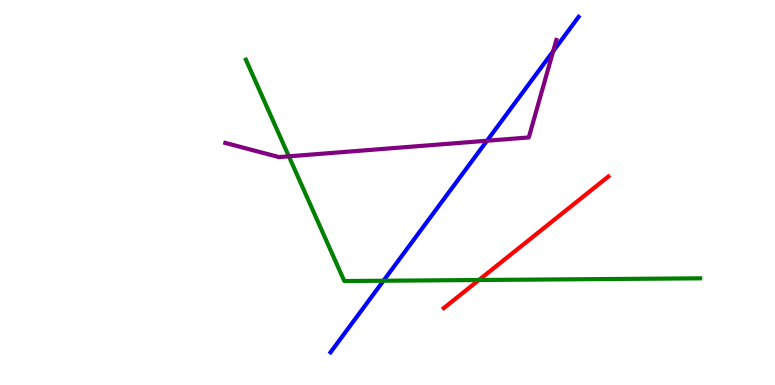[{'lines': ['blue', 'red'], 'intersections': []}, {'lines': ['green', 'red'], 'intersections': [{'x': 6.18, 'y': 2.73}]}, {'lines': ['purple', 'red'], 'intersections': []}, {'lines': ['blue', 'green'], 'intersections': [{'x': 4.95, 'y': 2.71}]}, {'lines': ['blue', 'purple'], 'intersections': [{'x': 6.28, 'y': 6.34}, {'x': 7.14, 'y': 8.67}]}, {'lines': ['green', 'purple'], 'intersections': [{'x': 3.73, 'y': 5.94}]}]